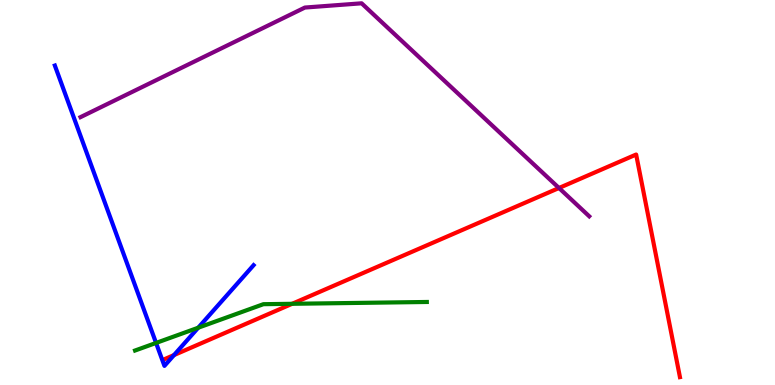[{'lines': ['blue', 'red'], 'intersections': [{'x': 2.25, 'y': 0.778}]}, {'lines': ['green', 'red'], 'intersections': [{'x': 3.77, 'y': 2.11}]}, {'lines': ['purple', 'red'], 'intersections': [{'x': 7.21, 'y': 5.12}]}, {'lines': ['blue', 'green'], 'intersections': [{'x': 2.01, 'y': 1.09}, {'x': 2.56, 'y': 1.49}]}, {'lines': ['blue', 'purple'], 'intersections': []}, {'lines': ['green', 'purple'], 'intersections': []}]